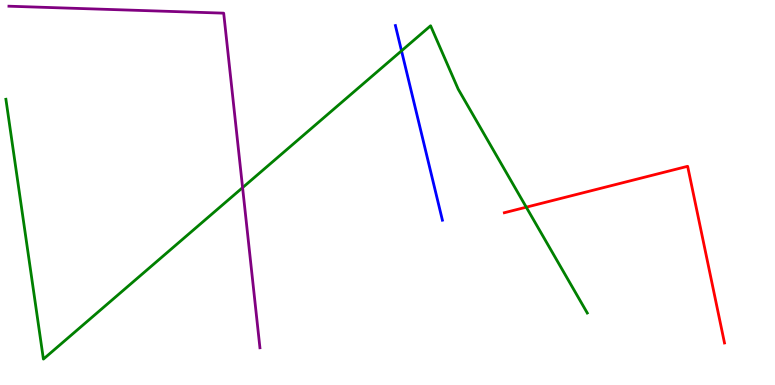[{'lines': ['blue', 'red'], 'intersections': []}, {'lines': ['green', 'red'], 'intersections': [{'x': 6.79, 'y': 4.62}]}, {'lines': ['purple', 'red'], 'intersections': []}, {'lines': ['blue', 'green'], 'intersections': [{'x': 5.18, 'y': 8.68}]}, {'lines': ['blue', 'purple'], 'intersections': []}, {'lines': ['green', 'purple'], 'intersections': [{'x': 3.13, 'y': 5.13}]}]